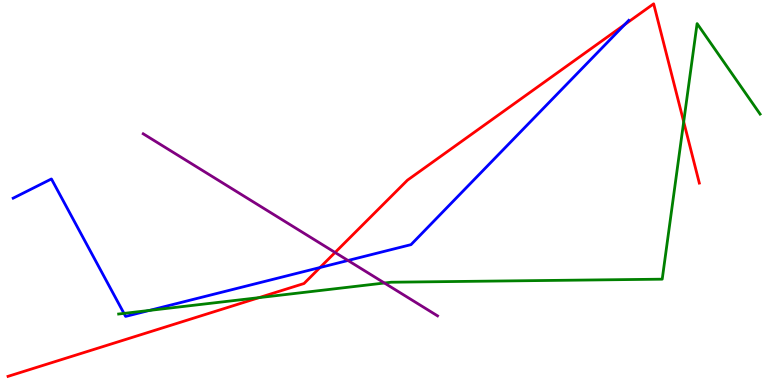[{'lines': ['blue', 'red'], 'intersections': [{'x': 4.13, 'y': 3.05}, {'x': 8.06, 'y': 9.36}]}, {'lines': ['green', 'red'], 'intersections': [{'x': 3.34, 'y': 2.27}, {'x': 8.82, 'y': 6.84}]}, {'lines': ['purple', 'red'], 'intersections': [{'x': 4.32, 'y': 3.44}]}, {'lines': ['blue', 'green'], 'intersections': [{'x': 1.6, 'y': 1.86}, {'x': 1.93, 'y': 1.94}]}, {'lines': ['blue', 'purple'], 'intersections': [{'x': 4.49, 'y': 3.23}]}, {'lines': ['green', 'purple'], 'intersections': [{'x': 4.96, 'y': 2.65}]}]